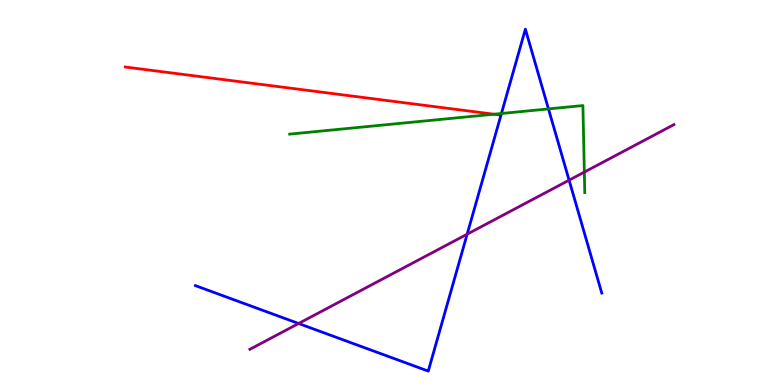[{'lines': ['blue', 'red'], 'intersections': []}, {'lines': ['green', 'red'], 'intersections': [{'x': 6.37, 'y': 7.03}]}, {'lines': ['purple', 'red'], 'intersections': []}, {'lines': ['blue', 'green'], 'intersections': [{'x': 6.47, 'y': 7.05}, {'x': 7.08, 'y': 7.17}]}, {'lines': ['blue', 'purple'], 'intersections': [{'x': 3.85, 'y': 1.6}, {'x': 6.03, 'y': 3.92}, {'x': 7.34, 'y': 5.32}]}, {'lines': ['green', 'purple'], 'intersections': [{'x': 7.54, 'y': 5.53}]}]